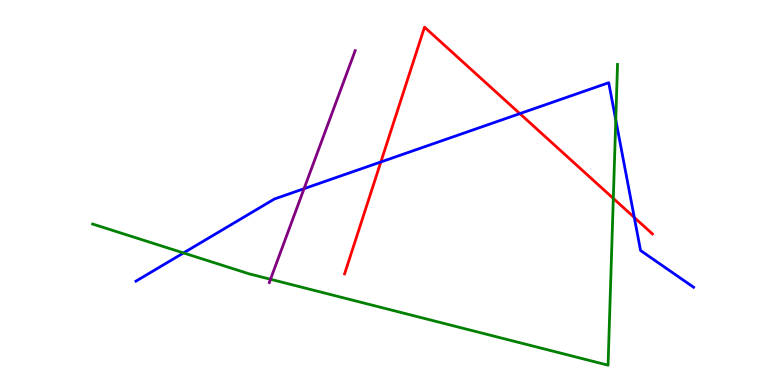[{'lines': ['blue', 'red'], 'intersections': [{'x': 4.91, 'y': 5.79}, {'x': 6.71, 'y': 7.05}, {'x': 8.18, 'y': 4.35}]}, {'lines': ['green', 'red'], 'intersections': [{'x': 7.91, 'y': 4.85}]}, {'lines': ['purple', 'red'], 'intersections': []}, {'lines': ['blue', 'green'], 'intersections': [{'x': 2.37, 'y': 3.43}, {'x': 7.95, 'y': 6.89}]}, {'lines': ['blue', 'purple'], 'intersections': [{'x': 3.92, 'y': 5.1}]}, {'lines': ['green', 'purple'], 'intersections': [{'x': 3.49, 'y': 2.75}]}]